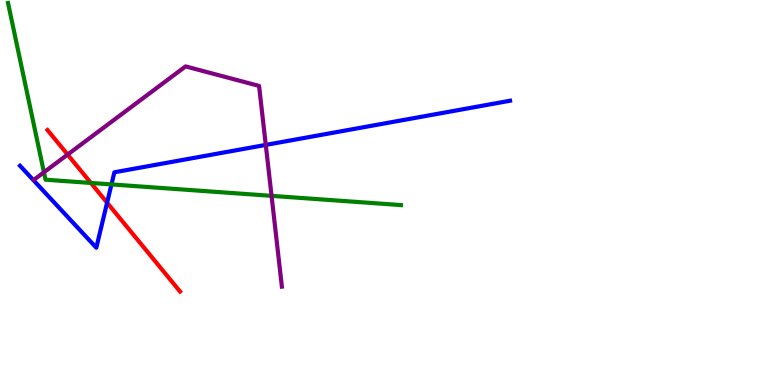[{'lines': ['blue', 'red'], 'intersections': [{'x': 1.38, 'y': 4.74}]}, {'lines': ['green', 'red'], 'intersections': [{'x': 1.17, 'y': 5.25}]}, {'lines': ['purple', 'red'], 'intersections': [{'x': 0.872, 'y': 5.99}]}, {'lines': ['blue', 'green'], 'intersections': [{'x': 1.44, 'y': 5.21}]}, {'lines': ['blue', 'purple'], 'intersections': [{'x': 3.43, 'y': 6.24}]}, {'lines': ['green', 'purple'], 'intersections': [{'x': 0.567, 'y': 5.53}, {'x': 3.5, 'y': 4.91}]}]